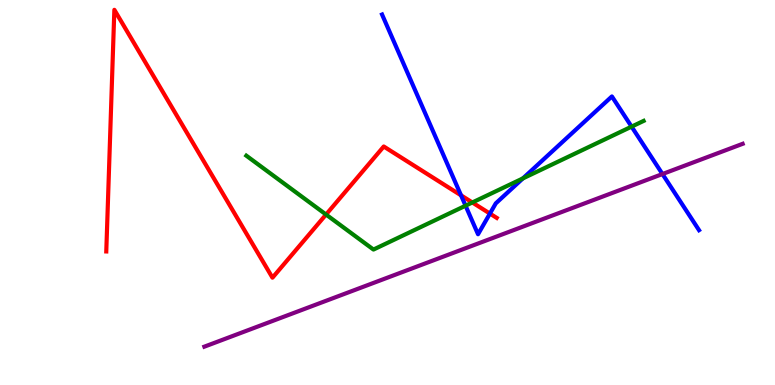[{'lines': ['blue', 'red'], 'intersections': [{'x': 5.95, 'y': 4.93}, {'x': 6.32, 'y': 4.45}]}, {'lines': ['green', 'red'], 'intersections': [{'x': 4.21, 'y': 4.43}, {'x': 6.09, 'y': 4.74}]}, {'lines': ['purple', 'red'], 'intersections': []}, {'lines': ['blue', 'green'], 'intersections': [{'x': 6.01, 'y': 4.66}, {'x': 6.75, 'y': 5.37}, {'x': 8.15, 'y': 6.71}]}, {'lines': ['blue', 'purple'], 'intersections': [{'x': 8.55, 'y': 5.48}]}, {'lines': ['green', 'purple'], 'intersections': []}]